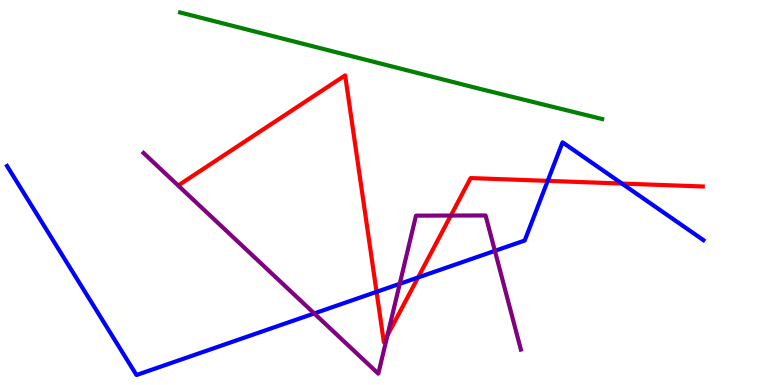[{'lines': ['blue', 'red'], 'intersections': [{'x': 4.86, 'y': 2.42}, {'x': 5.39, 'y': 2.79}, {'x': 7.07, 'y': 5.3}, {'x': 8.02, 'y': 5.23}]}, {'lines': ['green', 'red'], 'intersections': []}, {'lines': ['purple', 'red'], 'intersections': [{'x': 5.0, 'y': 1.29}, {'x': 5.82, 'y': 4.4}]}, {'lines': ['blue', 'green'], 'intersections': []}, {'lines': ['blue', 'purple'], 'intersections': [{'x': 4.05, 'y': 1.86}, {'x': 5.16, 'y': 2.63}, {'x': 6.39, 'y': 3.48}]}, {'lines': ['green', 'purple'], 'intersections': []}]